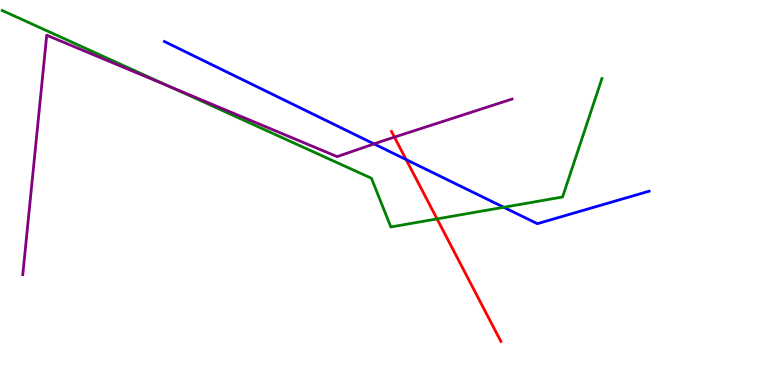[{'lines': ['blue', 'red'], 'intersections': [{'x': 5.24, 'y': 5.85}]}, {'lines': ['green', 'red'], 'intersections': [{'x': 5.64, 'y': 4.31}]}, {'lines': ['purple', 'red'], 'intersections': [{'x': 5.09, 'y': 6.44}]}, {'lines': ['blue', 'green'], 'intersections': [{'x': 6.5, 'y': 4.62}]}, {'lines': ['blue', 'purple'], 'intersections': [{'x': 4.83, 'y': 6.26}]}, {'lines': ['green', 'purple'], 'intersections': [{'x': 2.2, 'y': 7.74}]}]